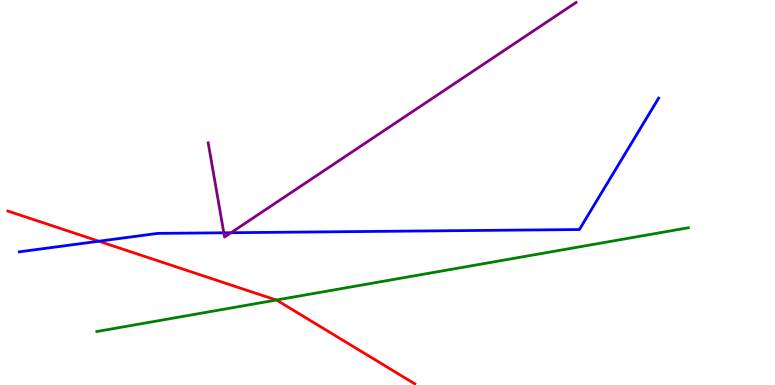[{'lines': ['blue', 'red'], 'intersections': [{'x': 1.28, 'y': 3.73}]}, {'lines': ['green', 'red'], 'intersections': [{'x': 3.56, 'y': 2.21}]}, {'lines': ['purple', 'red'], 'intersections': []}, {'lines': ['blue', 'green'], 'intersections': []}, {'lines': ['blue', 'purple'], 'intersections': [{'x': 2.89, 'y': 3.95}, {'x': 2.98, 'y': 3.96}]}, {'lines': ['green', 'purple'], 'intersections': []}]